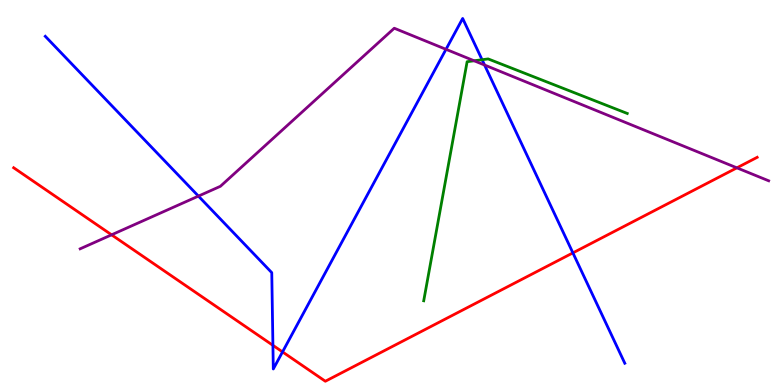[{'lines': ['blue', 'red'], 'intersections': [{'x': 3.52, 'y': 1.03}, {'x': 3.65, 'y': 0.859}, {'x': 7.39, 'y': 3.43}]}, {'lines': ['green', 'red'], 'intersections': []}, {'lines': ['purple', 'red'], 'intersections': [{'x': 1.44, 'y': 3.9}, {'x': 9.51, 'y': 5.64}]}, {'lines': ['blue', 'green'], 'intersections': [{'x': 6.22, 'y': 8.45}]}, {'lines': ['blue', 'purple'], 'intersections': [{'x': 2.56, 'y': 4.91}, {'x': 5.75, 'y': 8.72}, {'x': 6.25, 'y': 8.31}]}, {'lines': ['green', 'purple'], 'intersections': [{'x': 6.12, 'y': 8.42}]}]